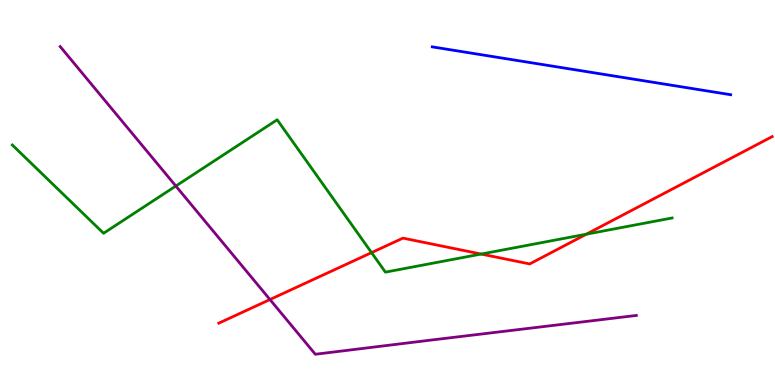[{'lines': ['blue', 'red'], 'intersections': []}, {'lines': ['green', 'red'], 'intersections': [{'x': 4.79, 'y': 3.44}, {'x': 6.21, 'y': 3.4}, {'x': 7.57, 'y': 3.92}]}, {'lines': ['purple', 'red'], 'intersections': [{'x': 3.48, 'y': 2.22}]}, {'lines': ['blue', 'green'], 'intersections': []}, {'lines': ['blue', 'purple'], 'intersections': []}, {'lines': ['green', 'purple'], 'intersections': [{'x': 2.27, 'y': 5.17}]}]